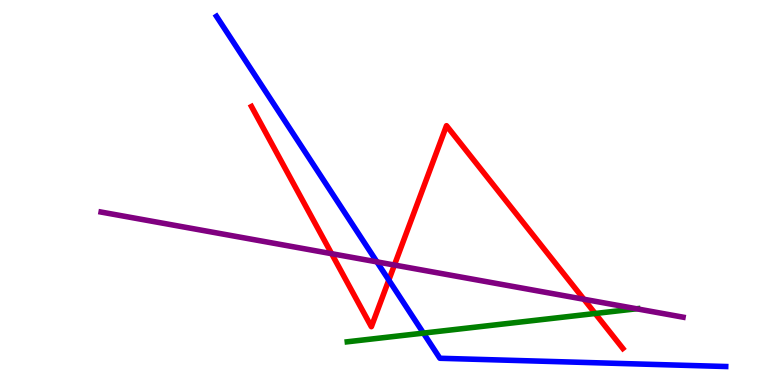[{'lines': ['blue', 'red'], 'intersections': [{'x': 5.02, 'y': 2.73}]}, {'lines': ['green', 'red'], 'intersections': [{'x': 7.68, 'y': 1.86}]}, {'lines': ['purple', 'red'], 'intersections': [{'x': 4.28, 'y': 3.41}, {'x': 5.09, 'y': 3.12}, {'x': 7.53, 'y': 2.23}]}, {'lines': ['blue', 'green'], 'intersections': [{'x': 5.46, 'y': 1.35}]}, {'lines': ['blue', 'purple'], 'intersections': [{'x': 4.86, 'y': 3.2}]}, {'lines': ['green', 'purple'], 'intersections': [{'x': 8.21, 'y': 1.98}]}]